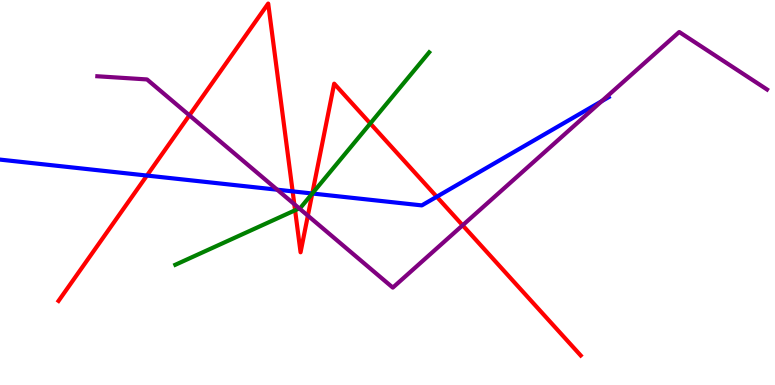[{'lines': ['blue', 'red'], 'intersections': [{'x': 1.9, 'y': 5.44}, {'x': 3.78, 'y': 5.03}, {'x': 4.03, 'y': 4.97}, {'x': 5.64, 'y': 4.89}]}, {'lines': ['green', 'red'], 'intersections': [{'x': 3.81, 'y': 4.54}, {'x': 4.03, 'y': 4.97}, {'x': 4.78, 'y': 6.79}]}, {'lines': ['purple', 'red'], 'intersections': [{'x': 2.44, 'y': 7.0}, {'x': 3.8, 'y': 4.7}, {'x': 3.97, 'y': 4.4}, {'x': 5.97, 'y': 4.15}]}, {'lines': ['blue', 'green'], 'intersections': [{'x': 4.03, 'y': 4.97}]}, {'lines': ['blue', 'purple'], 'intersections': [{'x': 3.58, 'y': 5.07}, {'x': 7.76, 'y': 7.37}]}, {'lines': ['green', 'purple'], 'intersections': [{'x': 3.86, 'y': 4.59}]}]